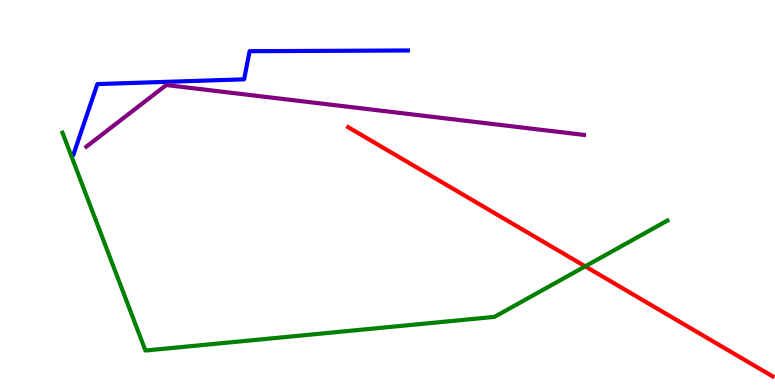[{'lines': ['blue', 'red'], 'intersections': []}, {'lines': ['green', 'red'], 'intersections': [{'x': 7.55, 'y': 3.08}]}, {'lines': ['purple', 'red'], 'intersections': []}, {'lines': ['blue', 'green'], 'intersections': []}, {'lines': ['blue', 'purple'], 'intersections': []}, {'lines': ['green', 'purple'], 'intersections': []}]